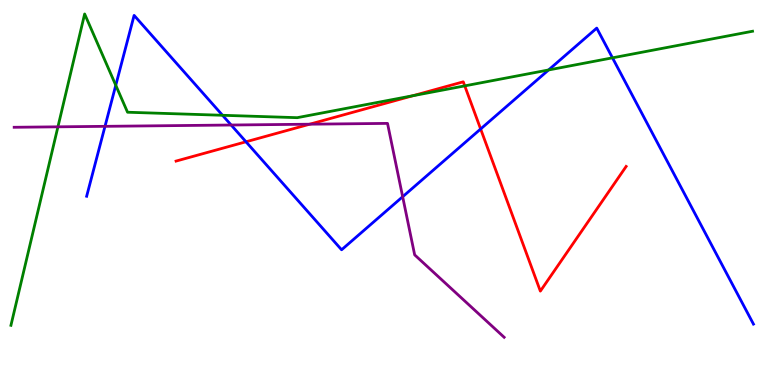[{'lines': ['blue', 'red'], 'intersections': [{'x': 3.17, 'y': 6.32}, {'x': 6.2, 'y': 6.65}]}, {'lines': ['green', 'red'], 'intersections': [{'x': 5.33, 'y': 7.51}, {'x': 6.0, 'y': 7.77}]}, {'lines': ['purple', 'red'], 'intersections': [{'x': 4.0, 'y': 6.77}]}, {'lines': ['blue', 'green'], 'intersections': [{'x': 1.49, 'y': 7.79}, {'x': 2.87, 'y': 7.01}, {'x': 7.08, 'y': 8.18}, {'x': 7.9, 'y': 8.5}]}, {'lines': ['blue', 'purple'], 'intersections': [{'x': 1.35, 'y': 6.72}, {'x': 2.98, 'y': 6.75}, {'x': 5.2, 'y': 4.89}]}, {'lines': ['green', 'purple'], 'intersections': [{'x': 0.748, 'y': 6.71}]}]